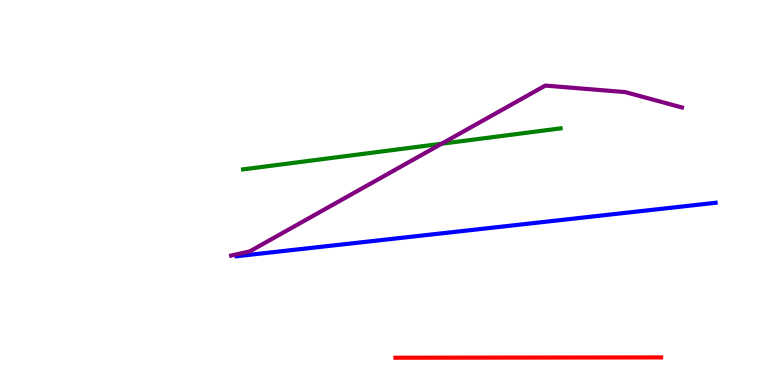[{'lines': ['blue', 'red'], 'intersections': []}, {'lines': ['green', 'red'], 'intersections': []}, {'lines': ['purple', 'red'], 'intersections': []}, {'lines': ['blue', 'green'], 'intersections': []}, {'lines': ['blue', 'purple'], 'intersections': []}, {'lines': ['green', 'purple'], 'intersections': [{'x': 5.7, 'y': 6.27}]}]